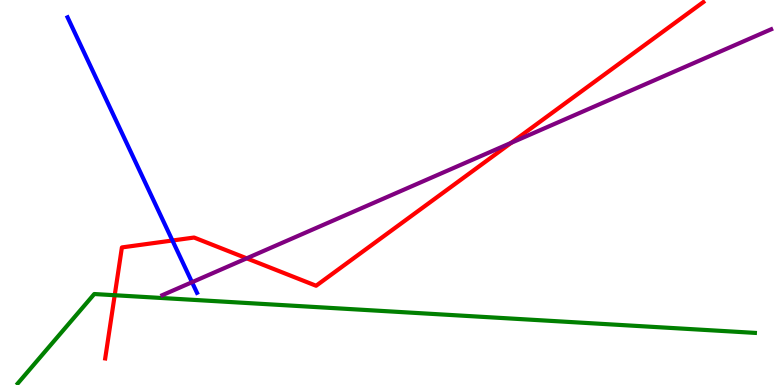[{'lines': ['blue', 'red'], 'intersections': [{'x': 2.22, 'y': 3.75}]}, {'lines': ['green', 'red'], 'intersections': [{'x': 1.48, 'y': 2.33}]}, {'lines': ['purple', 'red'], 'intersections': [{'x': 3.18, 'y': 3.29}, {'x': 6.6, 'y': 6.29}]}, {'lines': ['blue', 'green'], 'intersections': []}, {'lines': ['blue', 'purple'], 'intersections': [{'x': 2.48, 'y': 2.67}]}, {'lines': ['green', 'purple'], 'intersections': []}]